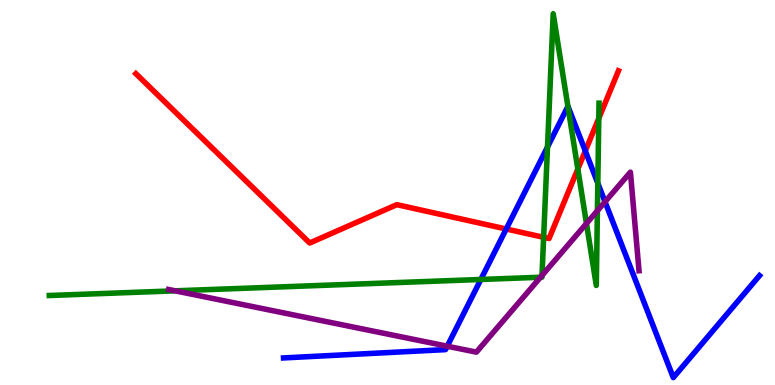[{'lines': ['blue', 'red'], 'intersections': [{'x': 6.53, 'y': 4.05}, {'x': 7.55, 'y': 6.08}]}, {'lines': ['green', 'red'], 'intersections': [{'x': 7.01, 'y': 3.84}, {'x': 7.46, 'y': 5.61}, {'x': 7.73, 'y': 6.93}]}, {'lines': ['purple', 'red'], 'intersections': []}, {'lines': ['blue', 'green'], 'intersections': [{'x': 6.2, 'y': 2.74}, {'x': 7.06, 'y': 6.18}, {'x': 7.33, 'y': 7.24}, {'x': 7.71, 'y': 5.24}]}, {'lines': ['blue', 'purple'], 'intersections': [{'x': 5.77, 'y': 1.01}, {'x': 7.81, 'y': 4.76}]}, {'lines': ['green', 'purple'], 'intersections': [{'x': 2.26, 'y': 2.45}, {'x': 6.97, 'y': 2.8}, {'x': 6.99, 'y': 2.85}, {'x': 7.57, 'y': 4.19}, {'x': 7.71, 'y': 4.53}]}]